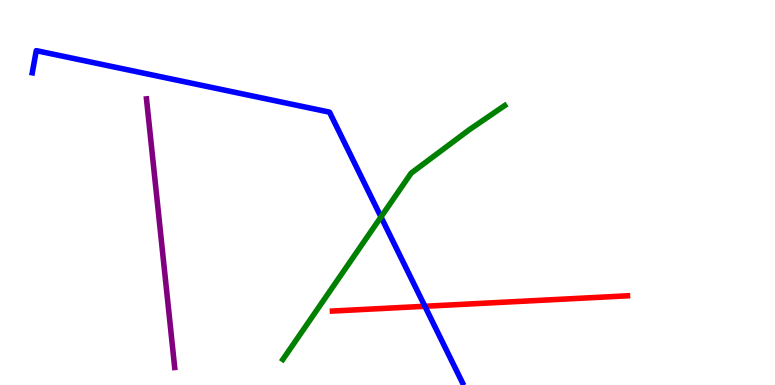[{'lines': ['blue', 'red'], 'intersections': [{'x': 5.48, 'y': 2.04}]}, {'lines': ['green', 'red'], 'intersections': []}, {'lines': ['purple', 'red'], 'intersections': []}, {'lines': ['blue', 'green'], 'intersections': [{'x': 4.92, 'y': 4.37}]}, {'lines': ['blue', 'purple'], 'intersections': []}, {'lines': ['green', 'purple'], 'intersections': []}]